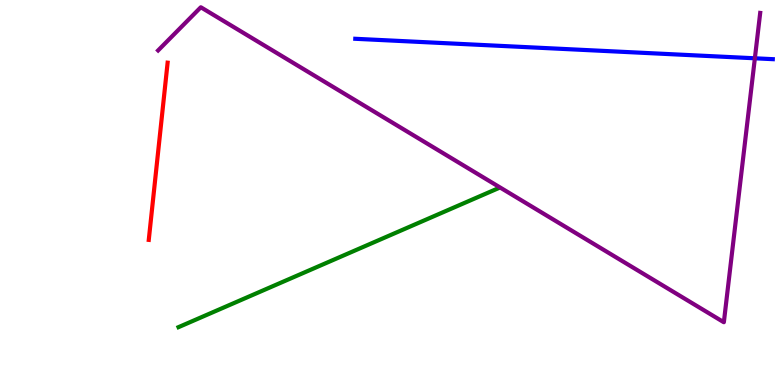[{'lines': ['blue', 'red'], 'intersections': []}, {'lines': ['green', 'red'], 'intersections': []}, {'lines': ['purple', 'red'], 'intersections': []}, {'lines': ['blue', 'green'], 'intersections': []}, {'lines': ['blue', 'purple'], 'intersections': [{'x': 9.74, 'y': 8.49}]}, {'lines': ['green', 'purple'], 'intersections': []}]